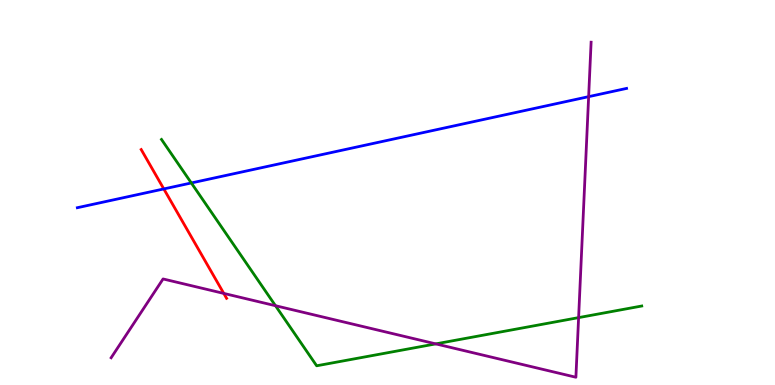[{'lines': ['blue', 'red'], 'intersections': [{'x': 2.11, 'y': 5.09}]}, {'lines': ['green', 'red'], 'intersections': []}, {'lines': ['purple', 'red'], 'intersections': [{'x': 2.89, 'y': 2.38}]}, {'lines': ['blue', 'green'], 'intersections': [{'x': 2.47, 'y': 5.25}]}, {'lines': ['blue', 'purple'], 'intersections': [{'x': 7.6, 'y': 7.49}]}, {'lines': ['green', 'purple'], 'intersections': [{'x': 3.55, 'y': 2.06}, {'x': 5.62, 'y': 1.07}, {'x': 7.47, 'y': 1.75}]}]